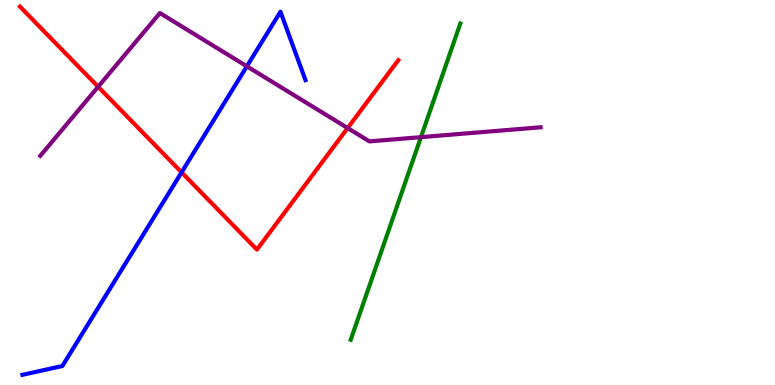[{'lines': ['blue', 'red'], 'intersections': [{'x': 2.34, 'y': 5.52}]}, {'lines': ['green', 'red'], 'intersections': []}, {'lines': ['purple', 'red'], 'intersections': [{'x': 1.27, 'y': 7.75}, {'x': 4.49, 'y': 6.67}]}, {'lines': ['blue', 'green'], 'intersections': []}, {'lines': ['blue', 'purple'], 'intersections': [{'x': 3.19, 'y': 8.28}]}, {'lines': ['green', 'purple'], 'intersections': [{'x': 5.43, 'y': 6.44}]}]